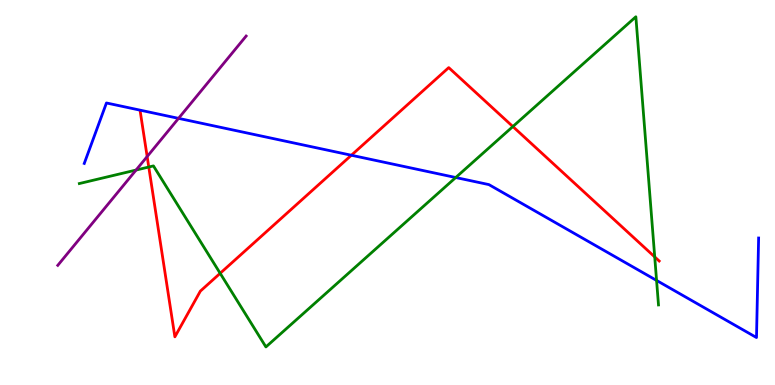[{'lines': ['blue', 'red'], 'intersections': [{'x': 4.53, 'y': 5.97}]}, {'lines': ['green', 'red'], 'intersections': [{'x': 1.92, 'y': 5.66}, {'x': 2.84, 'y': 2.9}, {'x': 6.62, 'y': 6.71}, {'x': 8.45, 'y': 3.33}]}, {'lines': ['purple', 'red'], 'intersections': [{'x': 1.9, 'y': 5.93}]}, {'lines': ['blue', 'green'], 'intersections': [{'x': 5.88, 'y': 5.39}, {'x': 8.47, 'y': 2.72}]}, {'lines': ['blue', 'purple'], 'intersections': [{'x': 2.3, 'y': 6.93}]}, {'lines': ['green', 'purple'], 'intersections': [{'x': 1.76, 'y': 5.58}]}]